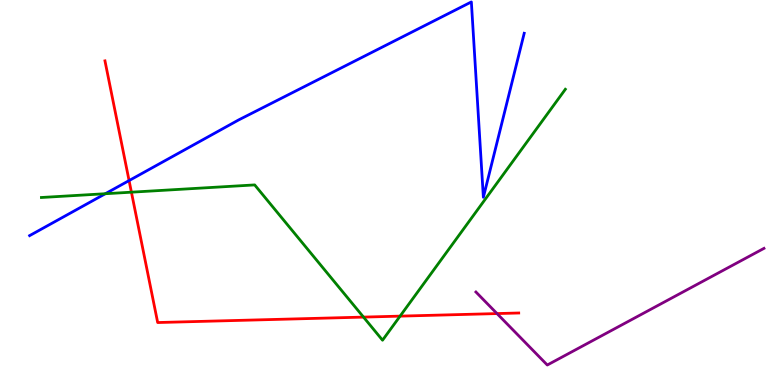[{'lines': ['blue', 'red'], 'intersections': [{'x': 1.67, 'y': 5.31}]}, {'lines': ['green', 'red'], 'intersections': [{'x': 1.7, 'y': 5.01}, {'x': 4.69, 'y': 1.76}, {'x': 5.16, 'y': 1.79}]}, {'lines': ['purple', 'red'], 'intersections': [{'x': 6.41, 'y': 1.86}]}, {'lines': ['blue', 'green'], 'intersections': [{'x': 1.36, 'y': 4.97}]}, {'lines': ['blue', 'purple'], 'intersections': []}, {'lines': ['green', 'purple'], 'intersections': []}]